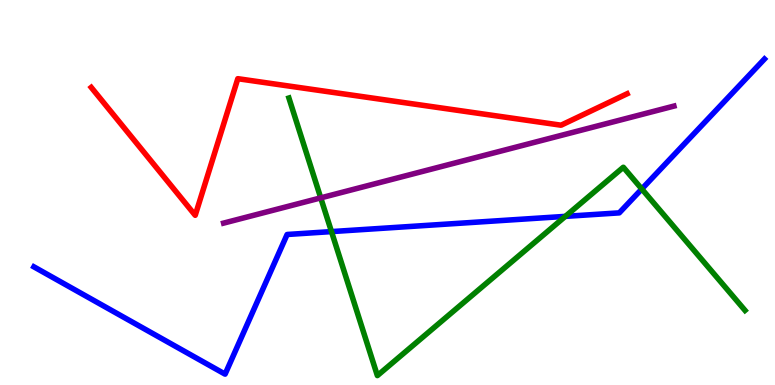[{'lines': ['blue', 'red'], 'intersections': []}, {'lines': ['green', 'red'], 'intersections': []}, {'lines': ['purple', 'red'], 'intersections': []}, {'lines': ['blue', 'green'], 'intersections': [{'x': 4.28, 'y': 3.98}, {'x': 7.29, 'y': 4.38}, {'x': 8.28, 'y': 5.09}]}, {'lines': ['blue', 'purple'], 'intersections': []}, {'lines': ['green', 'purple'], 'intersections': [{'x': 4.14, 'y': 4.86}]}]